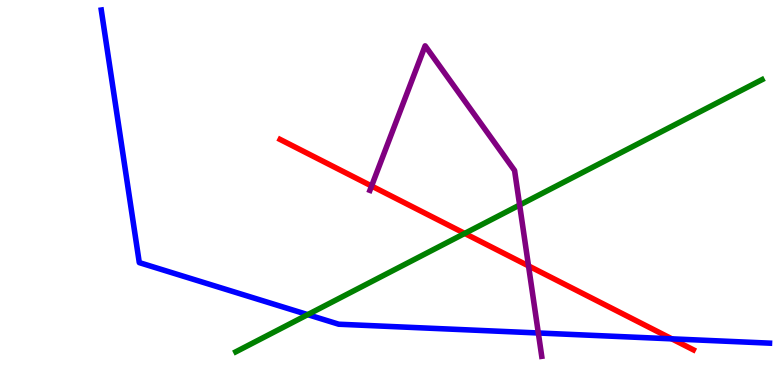[{'lines': ['blue', 'red'], 'intersections': [{'x': 8.67, 'y': 1.2}]}, {'lines': ['green', 'red'], 'intersections': [{'x': 6.0, 'y': 3.94}]}, {'lines': ['purple', 'red'], 'intersections': [{'x': 4.79, 'y': 5.17}, {'x': 6.82, 'y': 3.09}]}, {'lines': ['blue', 'green'], 'intersections': [{'x': 3.97, 'y': 1.83}]}, {'lines': ['blue', 'purple'], 'intersections': [{'x': 6.95, 'y': 1.35}]}, {'lines': ['green', 'purple'], 'intersections': [{'x': 6.7, 'y': 4.67}]}]